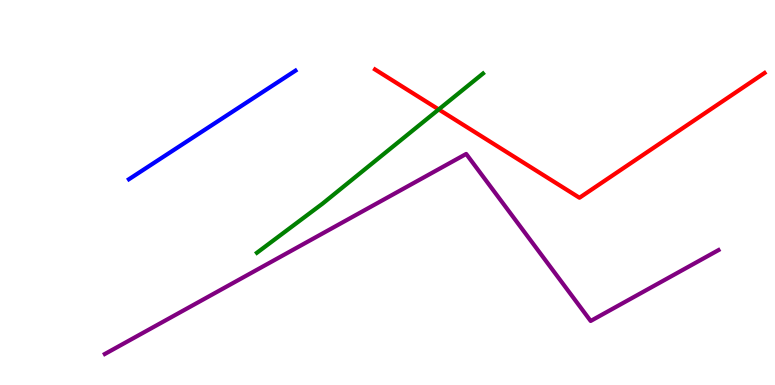[{'lines': ['blue', 'red'], 'intersections': []}, {'lines': ['green', 'red'], 'intersections': [{'x': 5.66, 'y': 7.16}]}, {'lines': ['purple', 'red'], 'intersections': []}, {'lines': ['blue', 'green'], 'intersections': []}, {'lines': ['blue', 'purple'], 'intersections': []}, {'lines': ['green', 'purple'], 'intersections': []}]